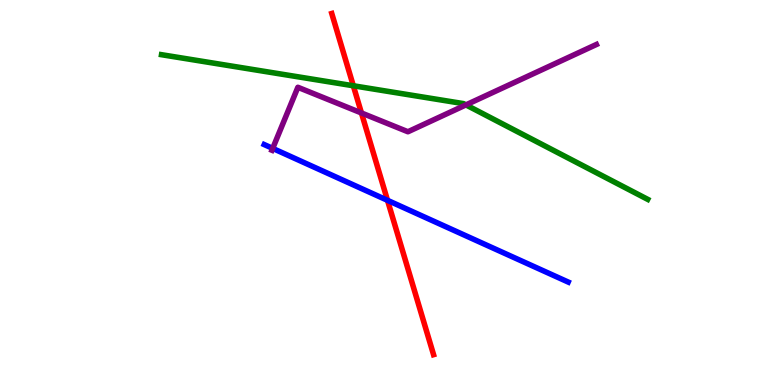[{'lines': ['blue', 'red'], 'intersections': [{'x': 5.0, 'y': 4.8}]}, {'lines': ['green', 'red'], 'intersections': [{'x': 4.56, 'y': 7.77}]}, {'lines': ['purple', 'red'], 'intersections': [{'x': 4.66, 'y': 7.07}]}, {'lines': ['blue', 'green'], 'intersections': []}, {'lines': ['blue', 'purple'], 'intersections': [{'x': 3.52, 'y': 6.15}]}, {'lines': ['green', 'purple'], 'intersections': [{'x': 6.01, 'y': 7.28}]}]